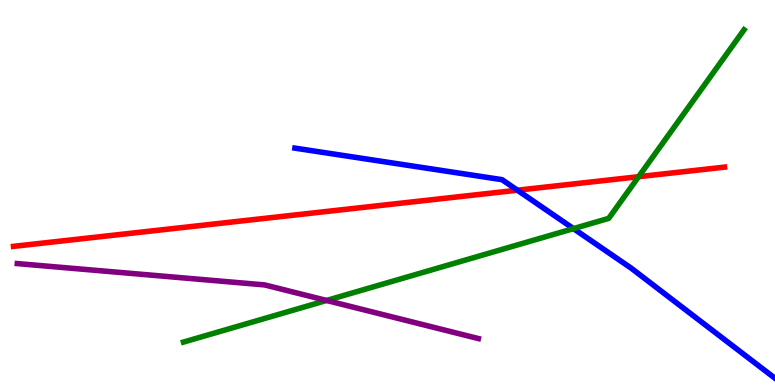[{'lines': ['blue', 'red'], 'intersections': [{'x': 6.68, 'y': 5.06}]}, {'lines': ['green', 'red'], 'intersections': [{'x': 8.24, 'y': 5.41}]}, {'lines': ['purple', 'red'], 'intersections': []}, {'lines': ['blue', 'green'], 'intersections': [{'x': 7.4, 'y': 4.06}]}, {'lines': ['blue', 'purple'], 'intersections': []}, {'lines': ['green', 'purple'], 'intersections': [{'x': 4.21, 'y': 2.2}]}]